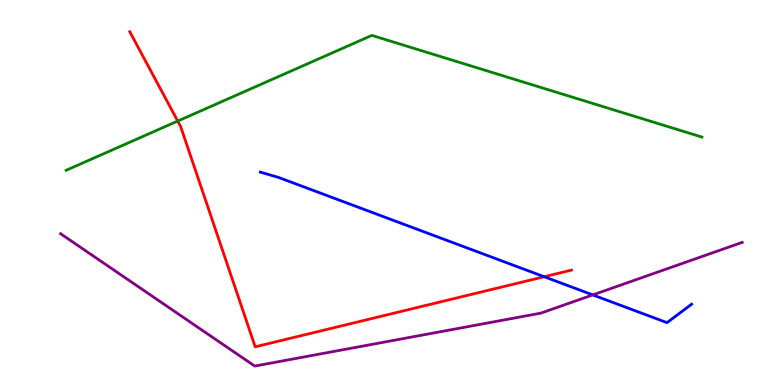[{'lines': ['blue', 'red'], 'intersections': [{'x': 7.02, 'y': 2.81}]}, {'lines': ['green', 'red'], 'intersections': [{'x': 2.29, 'y': 6.86}]}, {'lines': ['purple', 'red'], 'intersections': []}, {'lines': ['blue', 'green'], 'intersections': []}, {'lines': ['blue', 'purple'], 'intersections': [{'x': 7.65, 'y': 2.34}]}, {'lines': ['green', 'purple'], 'intersections': []}]